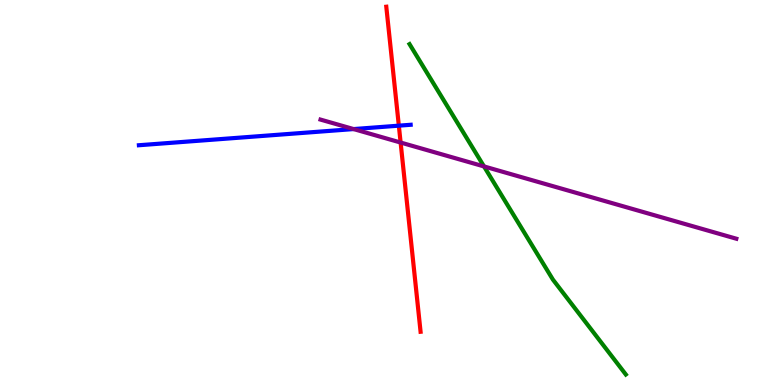[{'lines': ['blue', 'red'], 'intersections': [{'x': 5.15, 'y': 6.74}]}, {'lines': ['green', 'red'], 'intersections': []}, {'lines': ['purple', 'red'], 'intersections': [{'x': 5.17, 'y': 6.3}]}, {'lines': ['blue', 'green'], 'intersections': []}, {'lines': ['blue', 'purple'], 'intersections': [{'x': 4.56, 'y': 6.65}]}, {'lines': ['green', 'purple'], 'intersections': [{'x': 6.25, 'y': 5.68}]}]